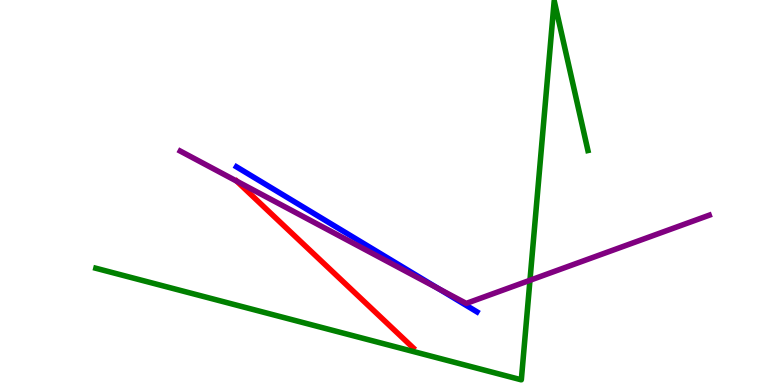[{'lines': ['blue', 'red'], 'intersections': []}, {'lines': ['green', 'red'], 'intersections': []}, {'lines': ['purple', 'red'], 'intersections': []}, {'lines': ['blue', 'green'], 'intersections': []}, {'lines': ['blue', 'purple'], 'intersections': [{'x': 5.66, 'y': 2.5}]}, {'lines': ['green', 'purple'], 'intersections': [{'x': 6.84, 'y': 2.72}]}]